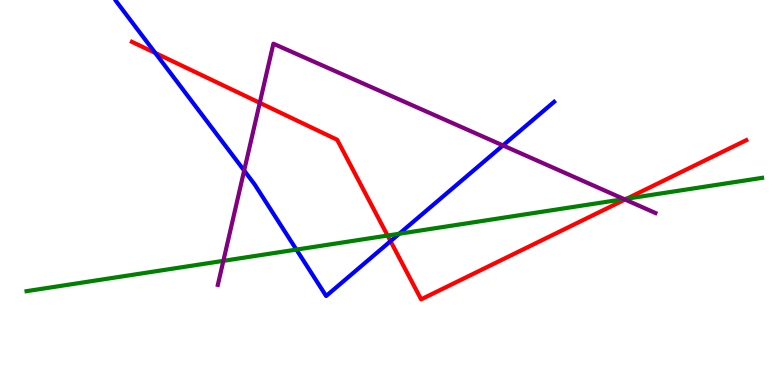[{'lines': ['blue', 'red'], 'intersections': [{'x': 2.0, 'y': 8.62}, {'x': 5.04, 'y': 3.74}]}, {'lines': ['green', 'red'], 'intersections': [{'x': 5.0, 'y': 3.88}, {'x': 8.09, 'y': 4.84}]}, {'lines': ['purple', 'red'], 'intersections': [{'x': 3.35, 'y': 7.33}, {'x': 8.07, 'y': 4.82}]}, {'lines': ['blue', 'green'], 'intersections': [{'x': 3.82, 'y': 3.52}, {'x': 5.15, 'y': 3.93}]}, {'lines': ['blue', 'purple'], 'intersections': [{'x': 3.15, 'y': 5.57}, {'x': 6.49, 'y': 6.22}]}, {'lines': ['green', 'purple'], 'intersections': [{'x': 2.88, 'y': 3.22}, {'x': 8.05, 'y': 4.83}]}]